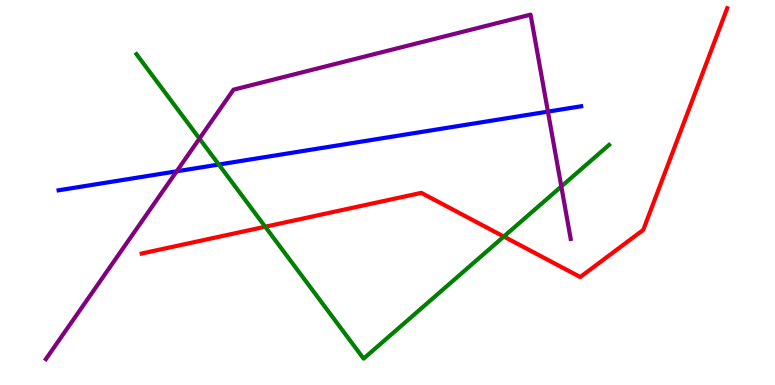[{'lines': ['blue', 'red'], 'intersections': []}, {'lines': ['green', 'red'], 'intersections': [{'x': 3.42, 'y': 4.11}, {'x': 6.5, 'y': 3.86}]}, {'lines': ['purple', 'red'], 'intersections': []}, {'lines': ['blue', 'green'], 'intersections': [{'x': 2.82, 'y': 5.73}]}, {'lines': ['blue', 'purple'], 'intersections': [{'x': 2.28, 'y': 5.55}, {'x': 7.07, 'y': 7.1}]}, {'lines': ['green', 'purple'], 'intersections': [{'x': 2.57, 'y': 6.4}, {'x': 7.24, 'y': 5.16}]}]